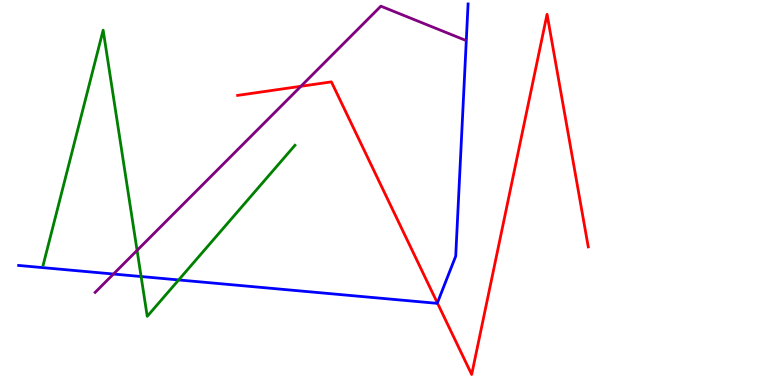[{'lines': ['blue', 'red'], 'intersections': [{'x': 5.64, 'y': 2.13}]}, {'lines': ['green', 'red'], 'intersections': []}, {'lines': ['purple', 'red'], 'intersections': [{'x': 3.88, 'y': 7.76}]}, {'lines': ['blue', 'green'], 'intersections': [{'x': 1.82, 'y': 2.82}, {'x': 2.31, 'y': 2.73}]}, {'lines': ['blue', 'purple'], 'intersections': [{'x': 1.46, 'y': 2.88}]}, {'lines': ['green', 'purple'], 'intersections': [{'x': 1.77, 'y': 3.5}]}]